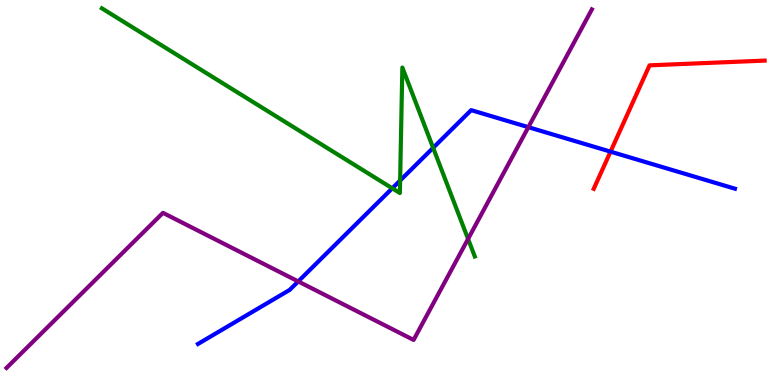[{'lines': ['blue', 'red'], 'intersections': [{'x': 7.88, 'y': 6.06}]}, {'lines': ['green', 'red'], 'intersections': []}, {'lines': ['purple', 'red'], 'intersections': []}, {'lines': ['blue', 'green'], 'intersections': [{'x': 5.06, 'y': 5.11}, {'x': 5.16, 'y': 5.31}, {'x': 5.59, 'y': 6.16}]}, {'lines': ['blue', 'purple'], 'intersections': [{'x': 3.85, 'y': 2.69}, {'x': 6.82, 'y': 6.7}]}, {'lines': ['green', 'purple'], 'intersections': [{'x': 6.04, 'y': 3.79}]}]